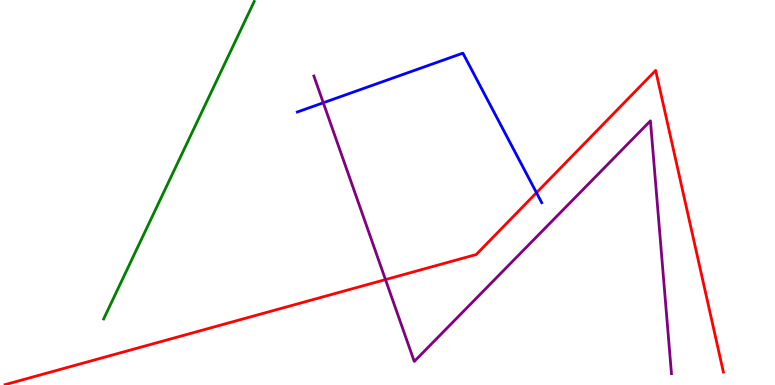[{'lines': ['blue', 'red'], 'intersections': [{'x': 6.92, 'y': 4.99}]}, {'lines': ['green', 'red'], 'intersections': []}, {'lines': ['purple', 'red'], 'intersections': [{'x': 4.97, 'y': 2.74}]}, {'lines': ['blue', 'green'], 'intersections': []}, {'lines': ['blue', 'purple'], 'intersections': [{'x': 4.17, 'y': 7.33}]}, {'lines': ['green', 'purple'], 'intersections': []}]